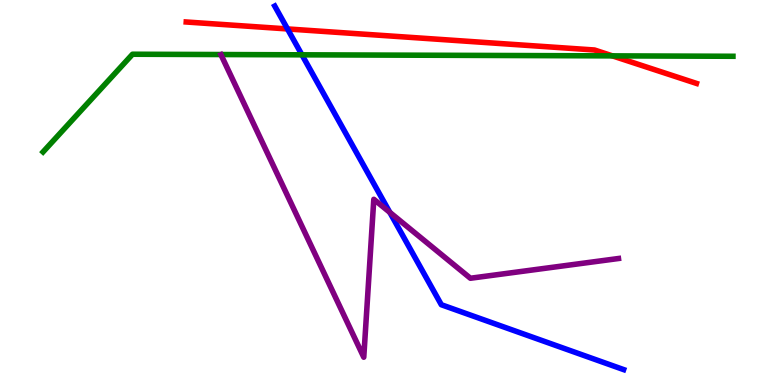[{'lines': ['blue', 'red'], 'intersections': [{'x': 3.71, 'y': 9.25}]}, {'lines': ['green', 'red'], 'intersections': [{'x': 7.9, 'y': 8.55}]}, {'lines': ['purple', 'red'], 'intersections': []}, {'lines': ['blue', 'green'], 'intersections': [{'x': 3.9, 'y': 8.58}]}, {'lines': ['blue', 'purple'], 'intersections': [{'x': 5.03, 'y': 4.48}]}, {'lines': ['green', 'purple'], 'intersections': []}]